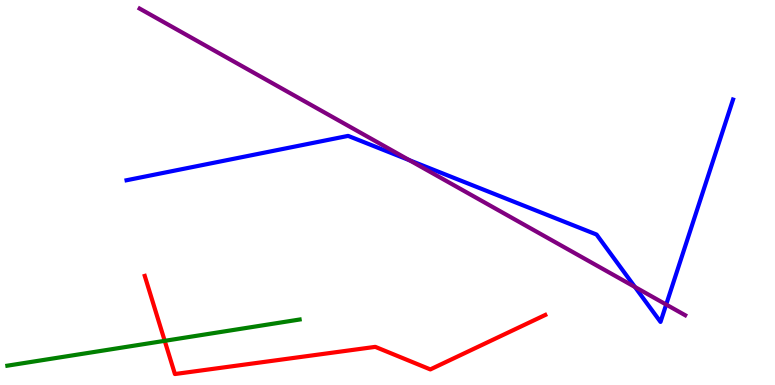[{'lines': ['blue', 'red'], 'intersections': []}, {'lines': ['green', 'red'], 'intersections': [{'x': 2.13, 'y': 1.15}]}, {'lines': ['purple', 'red'], 'intersections': []}, {'lines': ['blue', 'green'], 'intersections': []}, {'lines': ['blue', 'purple'], 'intersections': [{'x': 5.28, 'y': 5.84}, {'x': 8.19, 'y': 2.55}, {'x': 8.6, 'y': 2.09}]}, {'lines': ['green', 'purple'], 'intersections': []}]